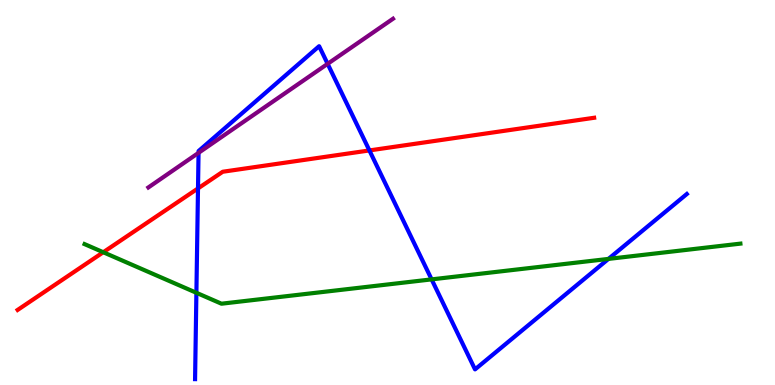[{'lines': ['blue', 'red'], 'intersections': [{'x': 2.55, 'y': 5.11}, {'x': 4.77, 'y': 6.09}]}, {'lines': ['green', 'red'], 'intersections': [{'x': 1.33, 'y': 3.45}]}, {'lines': ['purple', 'red'], 'intersections': []}, {'lines': ['blue', 'green'], 'intersections': [{'x': 2.53, 'y': 2.4}, {'x': 5.57, 'y': 2.74}, {'x': 7.85, 'y': 3.28}]}, {'lines': ['blue', 'purple'], 'intersections': [{'x': 2.56, 'y': 6.03}, {'x': 4.23, 'y': 8.34}]}, {'lines': ['green', 'purple'], 'intersections': []}]